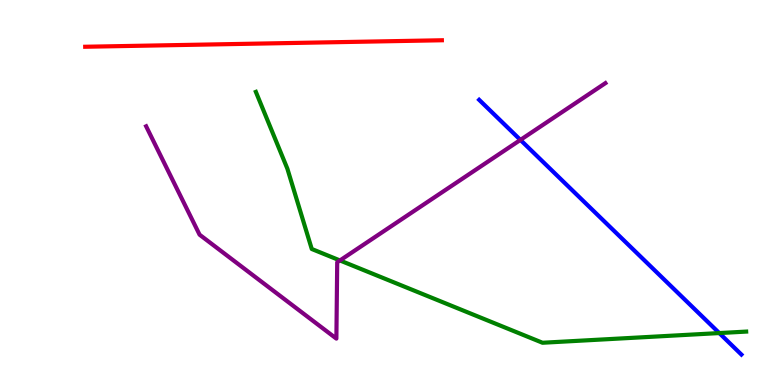[{'lines': ['blue', 'red'], 'intersections': []}, {'lines': ['green', 'red'], 'intersections': []}, {'lines': ['purple', 'red'], 'intersections': []}, {'lines': ['blue', 'green'], 'intersections': [{'x': 9.28, 'y': 1.35}]}, {'lines': ['blue', 'purple'], 'intersections': [{'x': 6.72, 'y': 6.37}]}, {'lines': ['green', 'purple'], 'intersections': [{'x': 4.39, 'y': 3.23}]}]